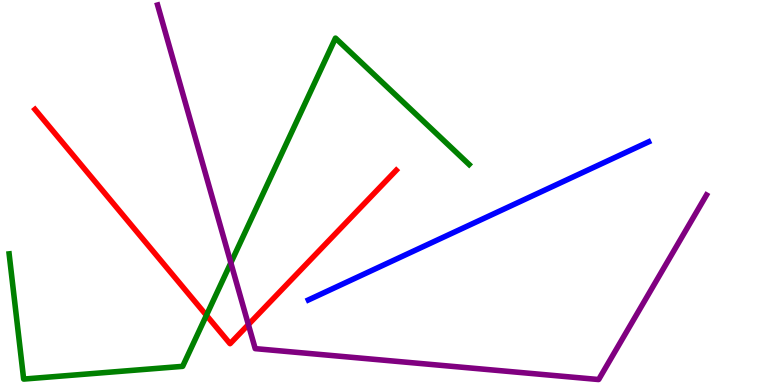[{'lines': ['blue', 'red'], 'intersections': []}, {'lines': ['green', 'red'], 'intersections': [{'x': 2.66, 'y': 1.81}]}, {'lines': ['purple', 'red'], 'intersections': [{'x': 3.2, 'y': 1.57}]}, {'lines': ['blue', 'green'], 'intersections': []}, {'lines': ['blue', 'purple'], 'intersections': []}, {'lines': ['green', 'purple'], 'intersections': [{'x': 2.98, 'y': 3.17}]}]